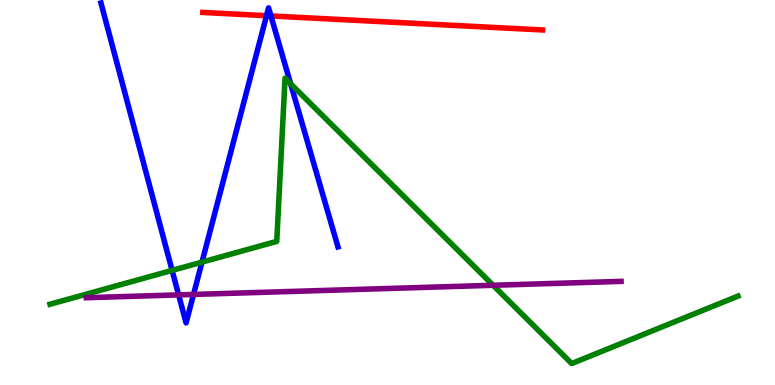[{'lines': ['blue', 'red'], 'intersections': [{'x': 3.44, 'y': 9.59}, {'x': 3.5, 'y': 9.59}]}, {'lines': ['green', 'red'], 'intersections': []}, {'lines': ['purple', 'red'], 'intersections': []}, {'lines': ['blue', 'green'], 'intersections': [{'x': 2.22, 'y': 2.98}, {'x': 2.61, 'y': 3.19}, {'x': 3.75, 'y': 7.83}]}, {'lines': ['blue', 'purple'], 'intersections': [{'x': 2.3, 'y': 2.34}, {'x': 2.5, 'y': 2.35}]}, {'lines': ['green', 'purple'], 'intersections': [{'x': 6.36, 'y': 2.59}]}]